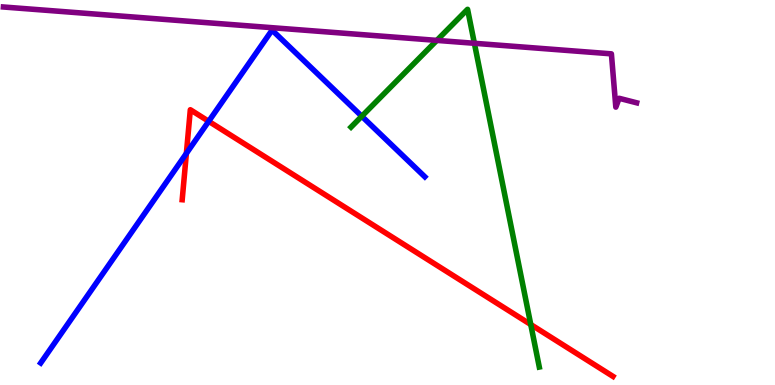[{'lines': ['blue', 'red'], 'intersections': [{'x': 2.4, 'y': 6.02}, {'x': 2.69, 'y': 6.85}]}, {'lines': ['green', 'red'], 'intersections': [{'x': 6.85, 'y': 1.57}]}, {'lines': ['purple', 'red'], 'intersections': []}, {'lines': ['blue', 'green'], 'intersections': [{'x': 4.67, 'y': 6.98}]}, {'lines': ['blue', 'purple'], 'intersections': []}, {'lines': ['green', 'purple'], 'intersections': [{'x': 5.64, 'y': 8.95}, {'x': 6.12, 'y': 8.88}]}]